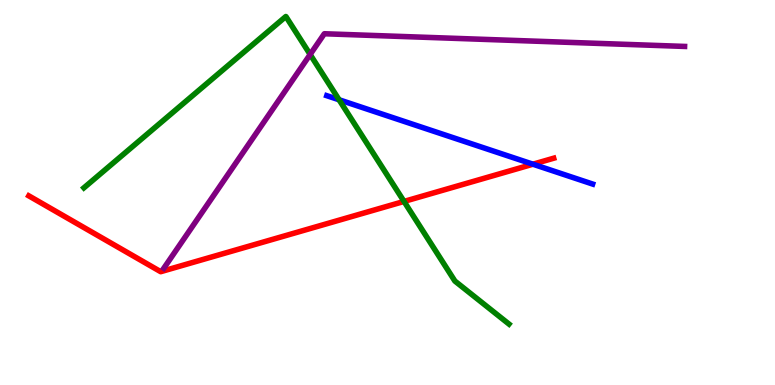[{'lines': ['blue', 'red'], 'intersections': [{'x': 6.88, 'y': 5.73}]}, {'lines': ['green', 'red'], 'intersections': [{'x': 5.21, 'y': 4.77}]}, {'lines': ['purple', 'red'], 'intersections': []}, {'lines': ['blue', 'green'], 'intersections': [{'x': 4.38, 'y': 7.41}]}, {'lines': ['blue', 'purple'], 'intersections': []}, {'lines': ['green', 'purple'], 'intersections': [{'x': 4.0, 'y': 8.59}]}]